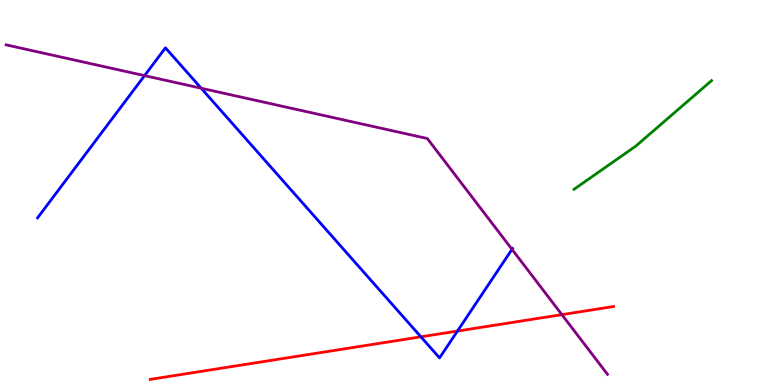[{'lines': ['blue', 'red'], 'intersections': [{'x': 5.43, 'y': 1.25}, {'x': 5.9, 'y': 1.4}]}, {'lines': ['green', 'red'], 'intersections': []}, {'lines': ['purple', 'red'], 'intersections': [{'x': 7.25, 'y': 1.83}]}, {'lines': ['blue', 'green'], 'intersections': []}, {'lines': ['blue', 'purple'], 'intersections': [{'x': 1.87, 'y': 8.04}, {'x': 2.6, 'y': 7.71}, {'x': 6.61, 'y': 3.52}]}, {'lines': ['green', 'purple'], 'intersections': []}]